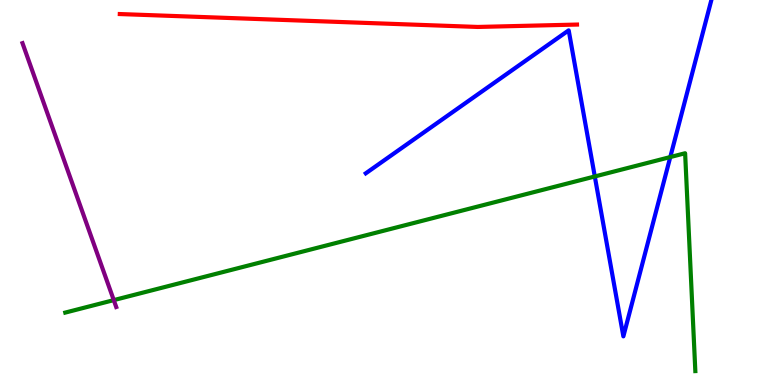[{'lines': ['blue', 'red'], 'intersections': []}, {'lines': ['green', 'red'], 'intersections': []}, {'lines': ['purple', 'red'], 'intersections': []}, {'lines': ['blue', 'green'], 'intersections': [{'x': 7.67, 'y': 5.42}, {'x': 8.65, 'y': 5.92}]}, {'lines': ['blue', 'purple'], 'intersections': []}, {'lines': ['green', 'purple'], 'intersections': [{'x': 1.47, 'y': 2.2}]}]